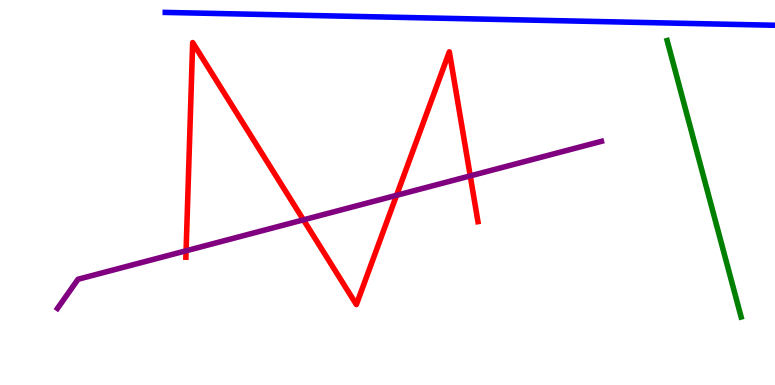[{'lines': ['blue', 'red'], 'intersections': []}, {'lines': ['green', 'red'], 'intersections': []}, {'lines': ['purple', 'red'], 'intersections': [{'x': 2.4, 'y': 3.49}, {'x': 3.92, 'y': 4.29}, {'x': 5.12, 'y': 4.93}, {'x': 6.07, 'y': 5.43}]}, {'lines': ['blue', 'green'], 'intersections': []}, {'lines': ['blue', 'purple'], 'intersections': []}, {'lines': ['green', 'purple'], 'intersections': []}]